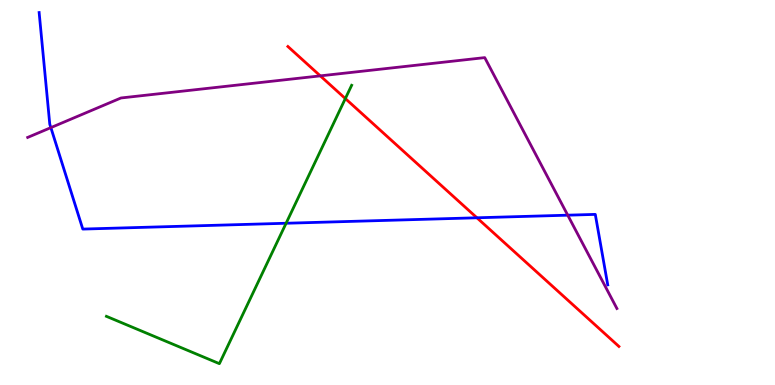[{'lines': ['blue', 'red'], 'intersections': [{'x': 6.15, 'y': 4.34}]}, {'lines': ['green', 'red'], 'intersections': [{'x': 4.46, 'y': 7.44}]}, {'lines': ['purple', 'red'], 'intersections': [{'x': 4.13, 'y': 8.03}]}, {'lines': ['blue', 'green'], 'intersections': [{'x': 3.69, 'y': 4.2}]}, {'lines': ['blue', 'purple'], 'intersections': [{'x': 0.656, 'y': 6.69}, {'x': 7.33, 'y': 4.41}]}, {'lines': ['green', 'purple'], 'intersections': []}]